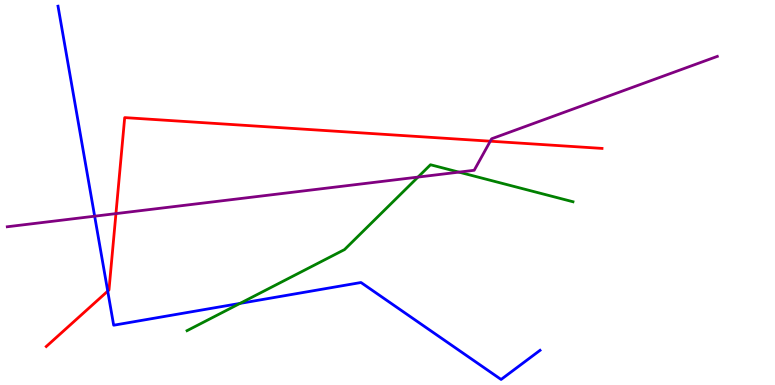[{'lines': ['blue', 'red'], 'intersections': [{'x': 1.39, 'y': 2.44}]}, {'lines': ['green', 'red'], 'intersections': []}, {'lines': ['purple', 'red'], 'intersections': [{'x': 1.5, 'y': 4.45}, {'x': 6.33, 'y': 6.33}]}, {'lines': ['blue', 'green'], 'intersections': [{'x': 3.1, 'y': 2.12}]}, {'lines': ['blue', 'purple'], 'intersections': [{'x': 1.22, 'y': 4.38}]}, {'lines': ['green', 'purple'], 'intersections': [{'x': 5.39, 'y': 5.4}, {'x': 5.92, 'y': 5.53}]}]